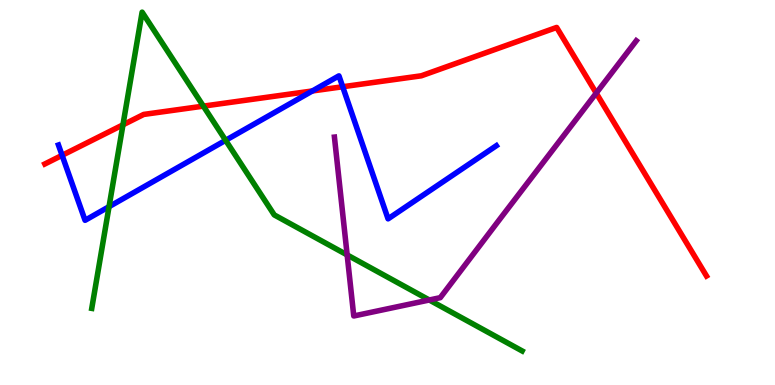[{'lines': ['blue', 'red'], 'intersections': [{'x': 0.801, 'y': 5.97}, {'x': 4.03, 'y': 7.64}, {'x': 4.42, 'y': 7.75}]}, {'lines': ['green', 'red'], 'intersections': [{'x': 1.59, 'y': 6.76}, {'x': 2.62, 'y': 7.24}]}, {'lines': ['purple', 'red'], 'intersections': [{'x': 7.69, 'y': 7.58}]}, {'lines': ['blue', 'green'], 'intersections': [{'x': 1.41, 'y': 4.63}, {'x': 2.91, 'y': 6.36}]}, {'lines': ['blue', 'purple'], 'intersections': []}, {'lines': ['green', 'purple'], 'intersections': [{'x': 4.48, 'y': 3.38}, {'x': 5.54, 'y': 2.21}]}]